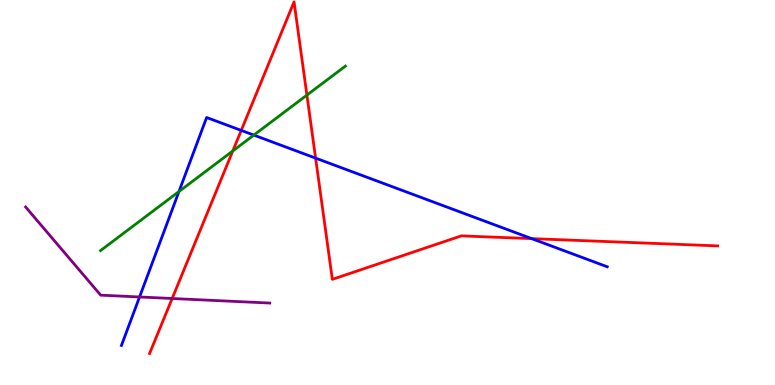[{'lines': ['blue', 'red'], 'intersections': [{'x': 3.11, 'y': 6.61}, {'x': 4.07, 'y': 5.89}, {'x': 6.86, 'y': 3.8}]}, {'lines': ['green', 'red'], 'intersections': [{'x': 3.0, 'y': 6.08}, {'x': 3.96, 'y': 7.53}]}, {'lines': ['purple', 'red'], 'intersections': [{'x': 2.22, 'y': 2.25}]}, {'lines': ['blue', 'green'], 'intersections': [{'x': 2.31, 'y': 5.03}, {'x': 3.28, 'y': 6.49}]}, {'lines': ['blue', 'purple'], 'intersections': [{'x': 1.8, 'y': 2.29}]}, {'lines': ['green', 'purple'], 'intersections': []}]